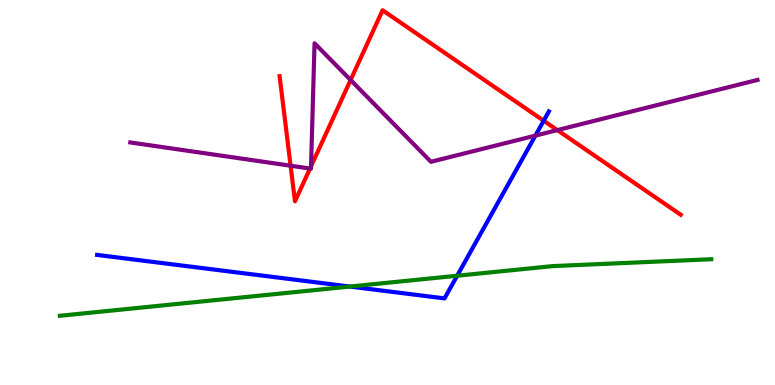[{'lines': ['blue', 'red'], 'intersections': [{'x': 7.02, 'y': 6.86}]}, {'lines': ['green', 'red'], 'intersections': []}, {'lines': ['purple', 'red'], 'intersections': [{'x': 3.75, 'y': 5.7}, {'x': 4.0, 'y': 5.62}, {'x': 4.01, 'y': 5.68}, {'x': 4.52, 'y': 7.92}, {'x': 7.19, 'y': 6.62}]}, {'lines': ['blue', 'green'], 'intersections': [{'x': 4.51, 'y': 2.56}, {'x': 5.9, 'y': 2.84}]}, {'lines': ['blue', 'purple'], 'intersections': [{'x': 6.91, 'y': 6.48}]}, {'lines': ['green', 'purple'], 'intersections': []}]